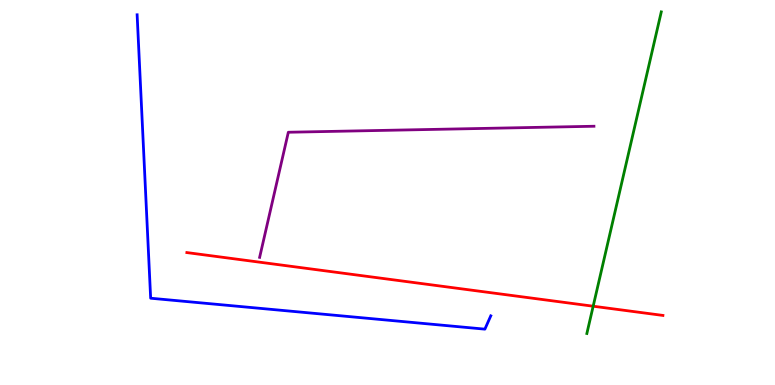[{'lines': ['blue', 'red'], 'intersections': []}, {'lines': ['green', 'red'], 'intersections': [{'x': 7.65, 'y': 2.05}]}, {'lines': ['purple', 'red'], 'intersections': []}, {'lines': ['blue', 'green'], 'intersections': []}, {'lines': ['blue', 'purple'], 'intersections': []}, {'lines': ['green', 'purple'], 'intersections': []}]